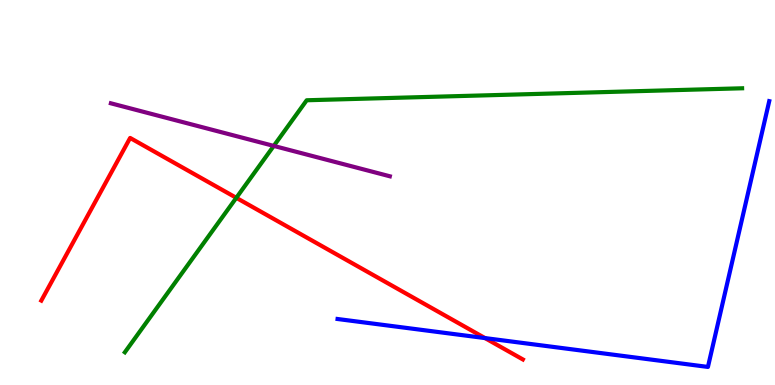[{'lines': ['blue', 'red'], 'intersections': [{'x': 6.26, 'y': 1.22}]}, {'lines': ['green', 'red'], 'intersections': [{'x': 3.05, 'y': 4.86}]}, {'lines': ['purple', 'red'], 'intersections': []}, {'lines': ['blue', 'green'], 'intersections': []}, {'lines': ['blue', 'purple'], 'intersections': []}, {'lines': ['green', 'purple'], 'intersections': [{'x': 3.53, 'y': 6.21}]}]